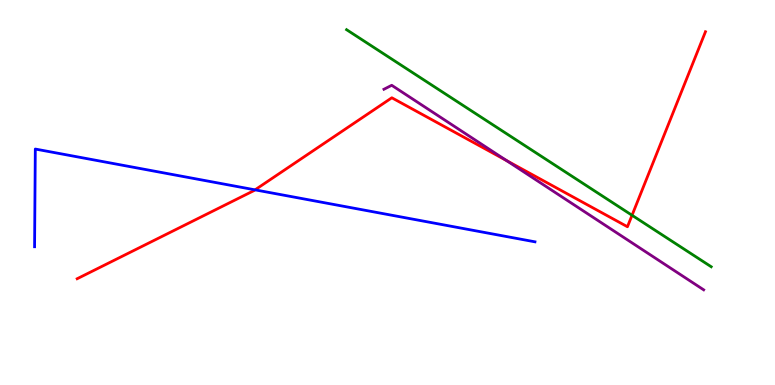[{'lines': ['blue', 'red'], 'intersections': [{'x': 3.29, 'y': 5.07}]}, {'lines': ['green', 'red'], 'intersections': [{'x': 8.16, 'y': 4.41}]}, {'lines': ['purple', 'red'], 'intersections': [{'x': 6.54, 'y': 5.83}]}, {'lines': ['blue', 'green'], 'intersections': []}, {'lines': ['blue', 'purple'], 'intersections': []}, {'lines': ['green', 'purple'], 'intersections': []}]